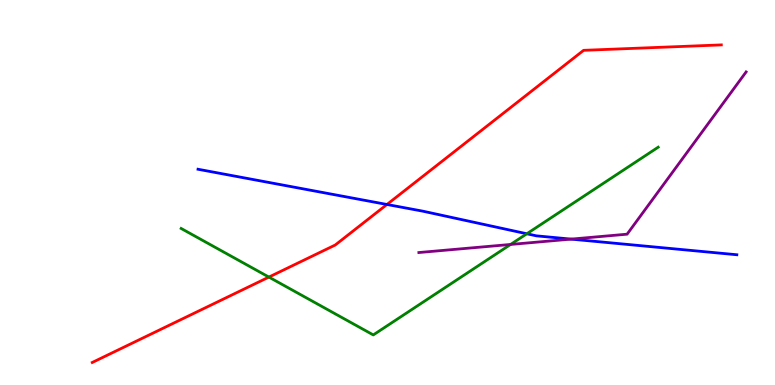[{'lines': ['blue', 'red'], 'intersections': [{'x': 4.99, 'y': 4.69}]}, {'lines': ['green', 'red'], 'intersections': [{'x': 3.47, 'y': 2.8}]}, {'lines': ['purple', 'red'], 'intersections': []}, {'lines': ['blue', 'green'], 'intersections': [{'x': 6.8, 'y': 3.93}]}, {'lines': ['blue', 'purple'], 'intersections': [{'x': 7.37, 'y': 3.79}]}, {'lines': ['green', 'purple'], 'intersections': [{'x': 6.59, 'y': 3.65}]}]